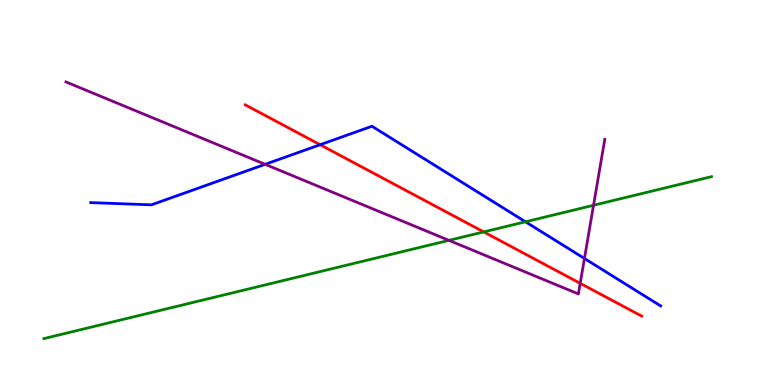[{'lines': ['blue', 'red'], 'intersections': [{'x': 4.13, 'y': 6.24}]}, {'lines': ['green', 'red'], 'intersections': [{'x': 6.24, 'y': 3.98}]}, {'lines': ['purple', 'red'], 'intersections': [{'x': 7.49, 'y': 2.64}]}, {'lines': ['blue', 'green'], 'intersections': [{'x': 6.78, 'y': 4.24}]}, {'lines': ['blue', 'purple'], 'intersections': [{'x': 3.42, 'y': 5.73}, {'x': 7.54, 'y': 3.29}]}, {'lines': ['green', 'purple'], 'intersections': [{'x': 5.79, 'y': 3.76}, {'x': 7.66, 'y': 4.67}]}]